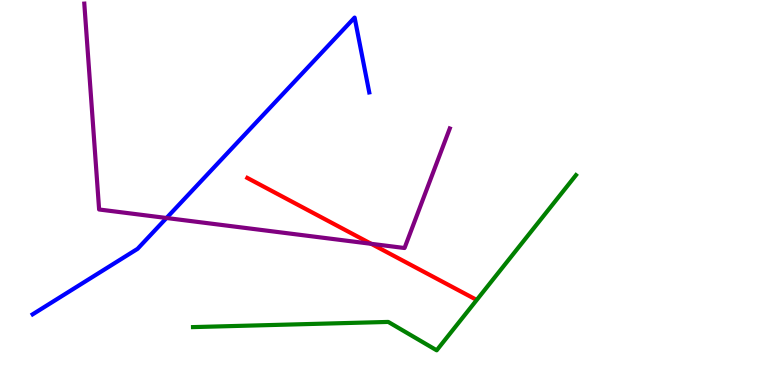[{'lines': ['blue', 'red'], 'intersections': []}, {'lines': ['green', 'red'], 'intersections': []}, {'lines': ['purple', 'red'], 'intersections': [{'x': 4.79, 'y': 3.67}]}, {'lines': ['blue', 'green'], 'intersections': []}, {'lines': ['blue', 'purple'], 'intersections': [{'x': 2.15, 'y': 4.34}]}, {'lines': ['green', 'purple'], 'intersections': []}]